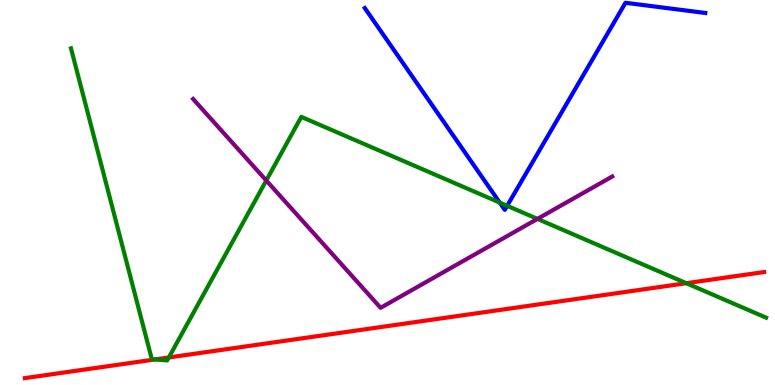[{'lines': ['blue', 'red'], 'intersections': []}, {'lines': ['green', 'red'], 'intersections': [{'x': 2.0, 'y': 0.664}, {'x': 2.18, 'y': 0.715}, {'x': 8.86, 'y': 2.64}]}, {'lines': ['purple', 'red'], 'intersections': []}, {'lines': ['blue', 'green'], 'intersections': [{'x': 6.45, 'y': 4.74}, {'x': 6.54, 'y': 4.65}]}, {'lines': ['blue', 'purple'], 'intersections': []}, {'lines': ['green', 'purple'], 'intersections': [{'x': 3.44, 'y': 5.31}, {'x': 6.94, 'y': 4.31}]}]